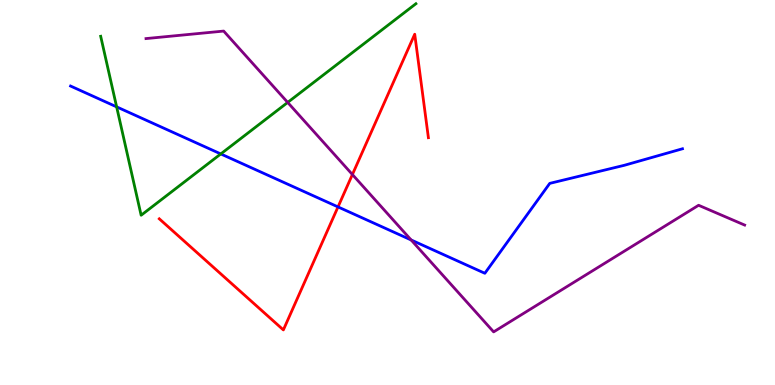[{'lines': ['blue', 'red'], 'intersections': [{'x': 4.36, 'y': 4.63}]}, {'lines': ['green', 'red'], 'intersections': []}, {'lines': ['purple', 'red'], 'intersections': [{'x': 4.55, 'y': 5.47}]}, {'lines': ['blue', 'green'], 'intersections': [{'x': 1.51, 'y': 7.22}, {'x': 2.85, 'y': 6.0}]}, {'lines': ['blue', 'purple'], 'intersections': [{'x': 5.3, 'y': 3.77}]}, {'lines': ['green', 'purple'], 'intersections': [{'x': 3.71, 'y': 7.34}]}]